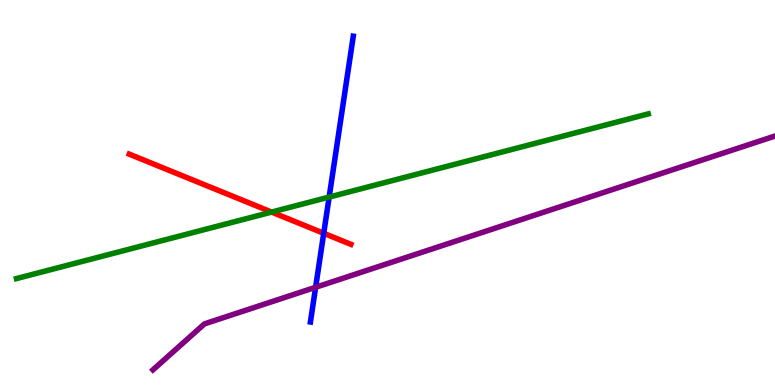[{'lines': ['blue', 'red'], 'intersections': [{'x': 4.18, 'y': 3.94}]}, {'lines': ['green', 'red'], 'intersections': [{'x': 3.5, 'y': 4.49}]}, {'lines': ['purple', 'red'], 'intersections': []}, {'lines': ['blue', 'green'], 'intersections': [{'x': 4.25, 'y': 4.88}]}, {'lines': ['blue', 'purple'], 'intersections': [{'x': 4.07, 'y': 2.54}]}, {'lines': ['green', 'purple'], 'intersections': []}]